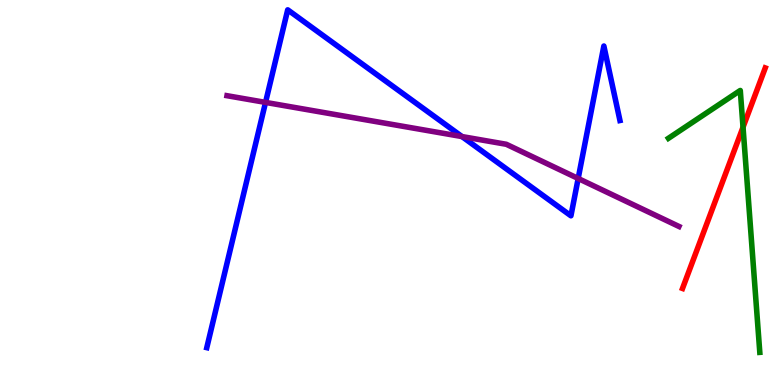[{'lines': ['blue', 'red'], 'intersections': []}, {'lines': ['green', 'red'], 'intersections': [{'x': 9.59, 'y': 6.7}]}, {'lines': ['purple', 'red'], 'intersections': []}, {'lines': ['blue', 'green'], 'intersections': []}, {'lines': ['blue', 'purple'], 'intersections': [{'x': 3.43, 'y': 7.34}, {'x': 5.96, 'y': 6.45}, {'x': 7.46, 'y': 5.36}]}, {'lines': ['green', 'purple'], 'intersections': []}]